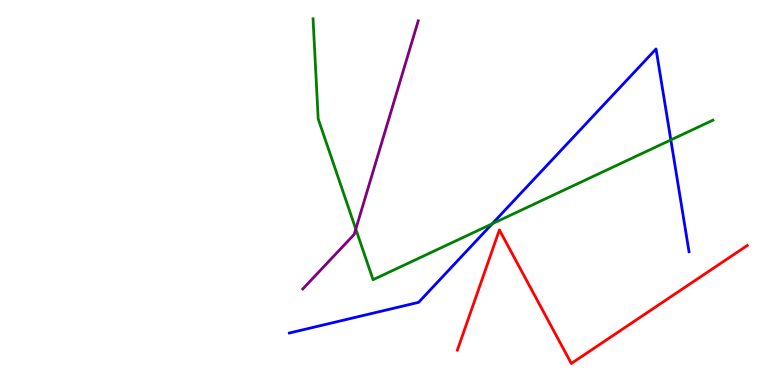[{'lines': ['blue', 'red'], 'intersections': []}, {'lines': ['green', 'red'], 'intersections': []}, {'lines': ['purple', 'red'], 'intersections': []}, {'lines': ['blue', 'green'], 'intersections': [{'x': 6.35, 'y': 4.19}, {'x': 8.66, 'y': 6.37}]}, {'lines': ['blue', 'purple'], 'intersections': []}, {'lines': ['green', 'purple'], 'intersections': [{'x': 4.59, 'y': 4.05}]}]